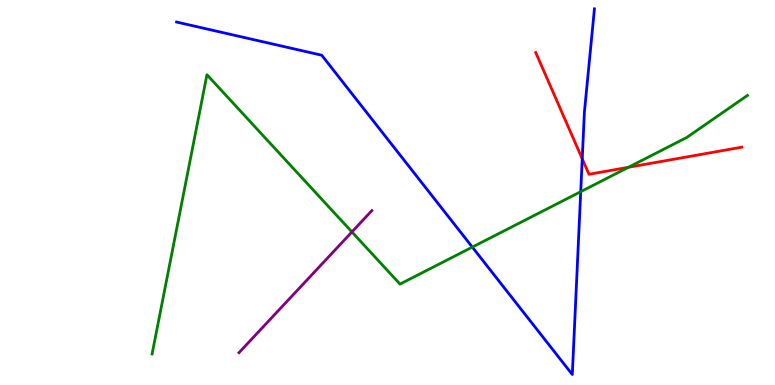[{'lines': ['blue', 'red'], 'intersections': [{'x': 7.51, 'y': 5.87}]}, {'lines': ['green', 'red'], 'intersections': [{'x': 8.11, 'y': 5.66}]}, {'lines': ['purple', 'red'], 'intersections': []}, {'lines': ['blue', 'green'], 'intersections': [{'x': 6.09, 'y': 3.58}, {'x': 7.49, 'y': 5.02}]}, {'lines': ['blue', 'purple'], 'intersections': []}, {'lines': ['green', 'purple'], 'intersections': [{'x': 4.54, 'y': 3.98}]}]